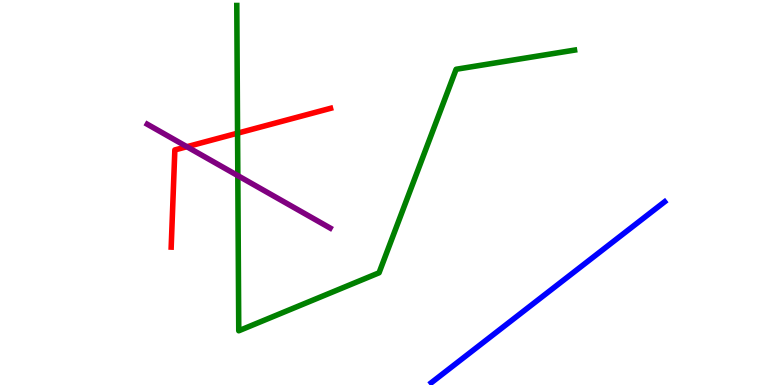[{'lines': ['blue', 'red'], 'intersections': []}, {'lines': ['green', 'red'], 'intersections': [{'x': 3.07, 'y': 6.54}]}, {'lines': ['purple', 'red'], 'intersections': [{'x': 2.41, 'y': 6.19}]}, {'lines': ['blue', 'green'], 'intersections': []}, {'lines': ['blue', 'purple'], 'intersections': []}, {'lines': ['green', 'purple'], 'intersections': [{'x': 3.07, 'y': 5.44}]}]